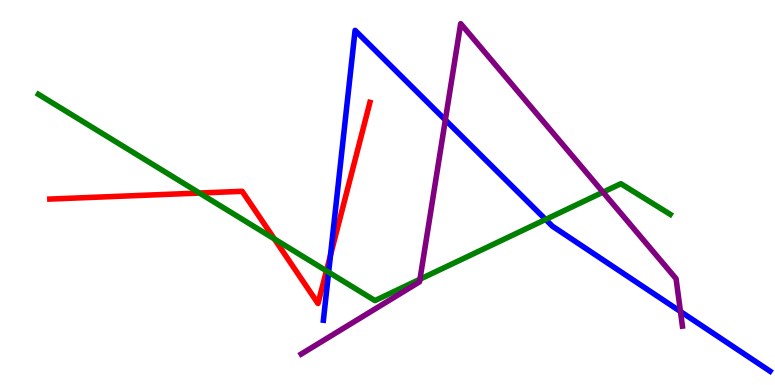[{'lines': ['blue', 'red'], 'intersections': [{'x': 4.26, 'y': 3.37}]}, {'lines': ['green', 'red'], 'intersections': [{'x': 2.57, 'y': 4.99}, {'x': 3.54, 'y': 3.79}, {'x': 4.21, 'y': 2.96}]}, {'lines': ['purple', 'red'], 'intersections': []}, {'lines': ['blue', 'green'], 'intersections': [{'x': 4.24, 'y': 2.93}, {'x': 7.04, 'y': 4.3}]}, {'lines': ['blue', 'purple'], 'intersections': [{'x': 5.75, 'y': 6.88}, {'x': 8.78, 'y': 1.91}]}, {'lines': ['green', 'purple'], 'intersections': [{'x': 5.42, 'y': 2.75}, {'x': 7.78, 'y': 5.01}]}]